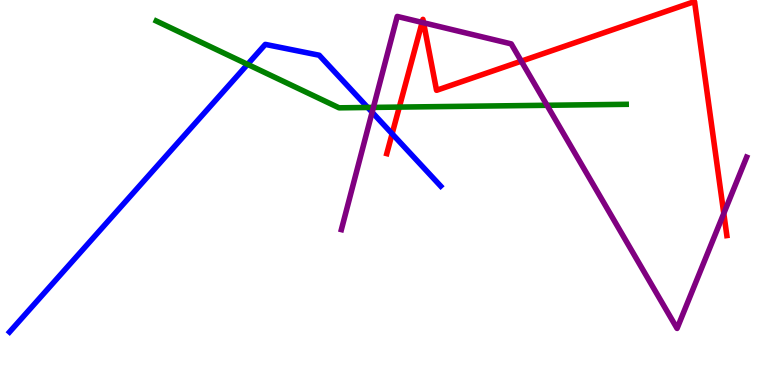[{'lines': ['blue', 'red'], 'intersections': [{'x': 5.06, 'y': 6.53}]}, {'lines': ['green', 'red'], 'intersections': [{'x': 5.15, 'y': 7.22}]}, {'lines': ['purple', 'red'], 'intersections': [{'x': 5.45, 'y': 9.42}, {'x': 5.47, 'y': 9.41}, {'x': 6.73, 'y': 8.41}, {'x': 9.34, 'y': 4.46}]}, {'lines': ['blue', 'green'], 'intersections': [{'x': 3.19, 'y': 8.33}, {'x': 4.74, 'y': 7.21}]}, {'lines': ['blue', 'purple'], 'intersections': [{'x': 4.8, 'y': 7.08}]}, {'lines': ['green', 'purple'], 'intersections': [{'x': 4.82, 'y': 7.21}, {'x': 7.06, 'y': 7.27}]}]